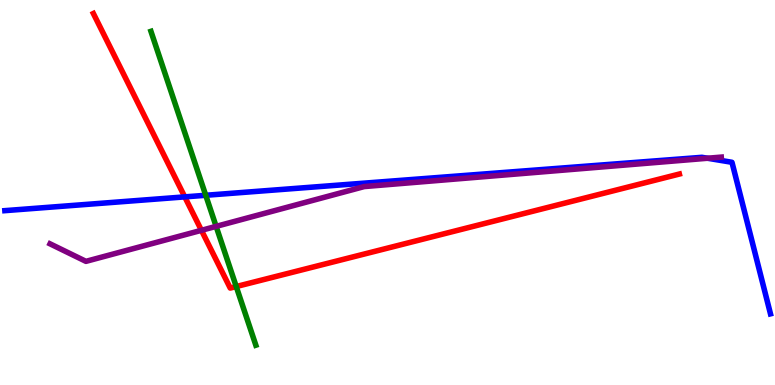[{'lines': ['blue', 'red'], 'intersections': [{'x': 2.38, 'y': 4.89}]}, {'lines': ['green', 'red'], 'intersections': [{'x': 3.05, 'y': 2.56}]}, {'lines': ['purple', 'red'], 'intersections': [{'x': 2.6, 'y': 4.02}]}, {'lines': ['blue', 'green'], 'intersections': [{'x': 2.65, 'y': 4.93}]}, {'lines': ['blue', 'purple'], 'intersections': [{'x': 9.13, 'y': 5.89}]}, {'lines': ['green', 'purple'], 'intersections': [{'x': 2.79, 'y': 4.12}]}]